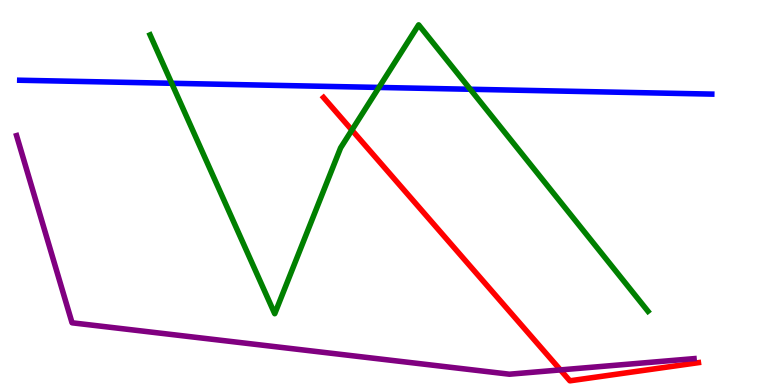[{'lines': ['blue', 'red'], 'intersections': []}, {'lines': ['green', 'red'], 'intersections': [{'x': 4.54, 'y': 6.62}]}, {'lines': ['purple', 'red'], 'intersections': [{'x': 7.23, 'y': 0.392}]}, {'lines': ['blue', 'green'], 'intersections': [{'x': 2.22, 'y': 7.84}, {'x': 4.89, 'y': 7.73}, {'x': 6.07, 'y': 7.68}]}, {'lines': ['blue', 'purple'], 'intersections': []}, {'lines': ['green', 'purple'], 'intersections': []}]